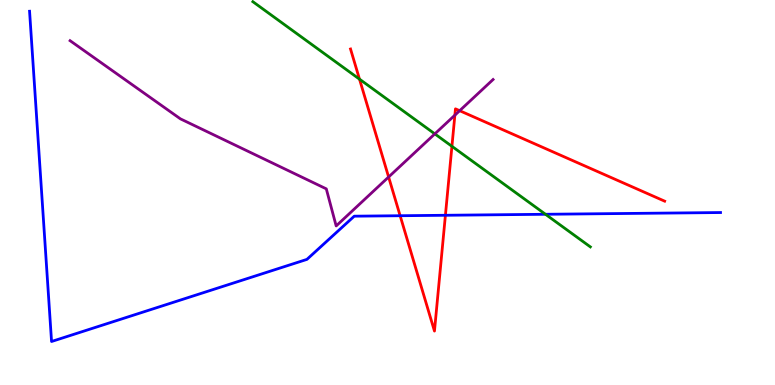[{'lines': ['blue', 'red'], 'intersections': [{'x': 5.16, 'y': 4.4}, {'x': 5.75, 'y': 4.41}]}, {'lines': ['green', 'red'], 'intersections': [{'x': 4.64, 'y': 7.94}, {'x': 5.83, 'y': 6.2}]}, {'lines': ['purple', 'red'], 'intersections': [{'x': 5.01, 'y': 5.4}, {'x': 5.87, 'y': 7.01}, {'x': 5.93, 'y': 7.12}]}, {'lines': ['blue', 'green'], 'intersections': [{'x': 7.04, 'y': 4.43}]}, {'lines': ['blue', 'purple'], 'intersections': []}, {'lines': ['green', 'purple'], 'intersections': [{'x': 5.61, 'y': 6.52}]}]